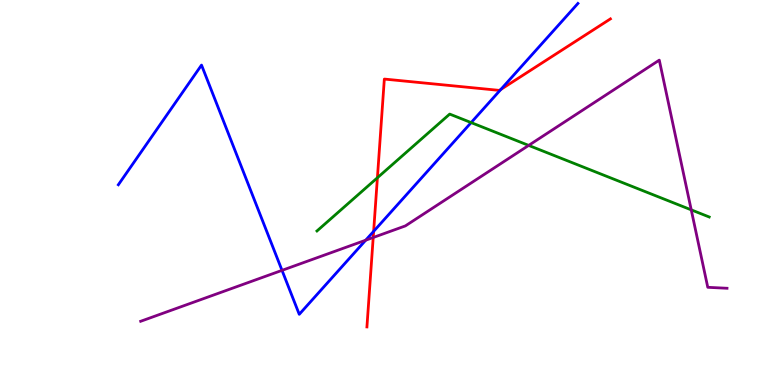[{'lines': ['blue', 'red'], 'intersections': [{'x': 4.82, 'y': 3.99}, {'x': 6.46, 'y': 7.68}]}, {'lines': ['green', 'red'], 'intersections': [{'x': 4.87, 'y': 5.38}]}, {'lines': ['purple', 'red'], 'intersections': [{'x': 4.82, 'y': 3.83}]}, {'lines': ['blue', 'green'], 'intersections': [{'x': 6.08, 'y': 6.82}]}, {'lines': ['blue', 'purple'], 'intersections': [{'x': 3.64, 'y': 2.98}, {'x': 4.72, 'y': 3.76}]}, {'lines': ['green', 'purple'], 'intersections': [{'x': 6.82, 'y': 6.22}, {'x': 8.92, 'y': 4.55}]}]